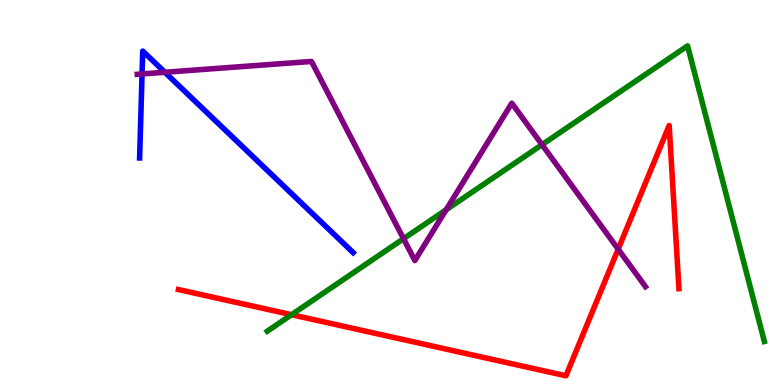[{'lines': ['blue', 'red'], 'intersections': []}, {'lines': ['green', 'red'], 'intersections': [{'x': 3.76, 'y': 1.83}]}, {'lines': ['purple', 'red'], 'intersections': [{'x': 7.98, 'y': 3.53}]}, {'lines': ['blue', 'green'], 'intersections': []}, {'lines': ['blue', 'purple'], 'intersections': [{'x': 1.83, 'y': 8.08}, {'x': 2.13, 'y': 8.12}]}, {'lines': ['green', 'purple'], 'intersections': [{'x': 5.21, 'y': 3.8}, {'x': 5.76, 'y': 4.55}, {'x': 6.99, 'y': 6.24}]}]